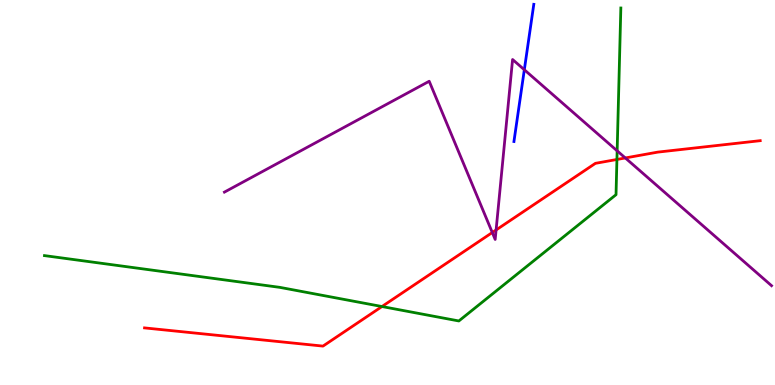[{'lines': ['blue', 'red'], 'intersections': []}, {'lines': ['green', 'red'], 'intersections': [{'x': 4.93, 'y': 2.04}, {'x': 7.96, 'y': 5.86}]}, {'lines': ['purple', 'red'], 'intersections': [{'x': 6.35, 'y': 3.96}, {'x': 6.4, 'y': 4.03}, {'x': 8.07, 'y': 5.9}]}, {'lines': ['blue', 'green'], 'intersections': []}, {'lines': ['blue', 'purple'], 'intersections': [{'x': 6.77, 'y': 8.19}]}, {'lines': ['green', 'purple'], 'intersections': [{'x': 7.96, 'y': 6.08}]}]